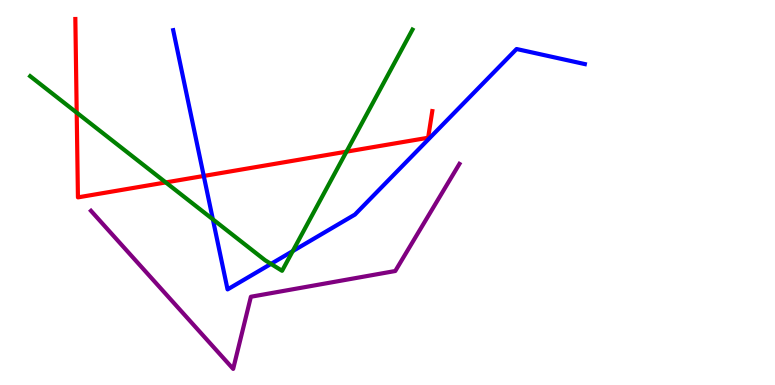[{'lines': ['blue', 'red'], 'intersections': [{'x': 2.63, 'y': 5.43}]}, {'lines': ['green', 'red'], 'intersections': [{'x': 0.99, 'y': 7.07}, {'x': 2.14, 'y': 5.26}, {'x': 4.47, 'y': 6.06}]}, {'lines': ['purple', 'red'], 'intersections': []}, {'lines': ['blue', 'green'], 'intersections': [{'x': 2.75, 'y': 4.3}, {'x': 3.5, 'y': 3.15}, {'x': 3.78, 'y': 3.48}]}, {'lines': ['blue', 'purple'], 'intersections': []}, {'lines': ['green', 'purple'], 'intersections': []}]